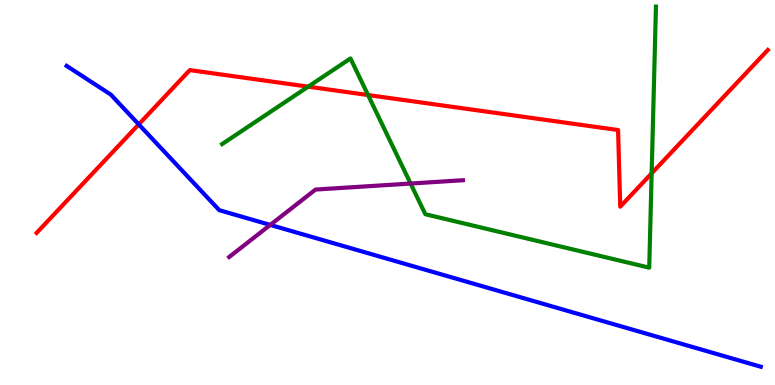[{'lines': ['blue', 'red'], 'intersections': [{'x': 1.79, 'y': 6.77}]}, {'lines': ['green', 'red'], 'intersections': [{'x': 3.98, 'y': 7.75}, {'x': 4.75, 'y': 7.53}, {'x': 8.41, 'y': 5.5}]}, {'lines': ['purple', 'red'], 'intersections': []}, {'lines': ['blue', 'green'], 'intersections': []}, {'lines': ['blue', 'purple'], 'intersections': [{'x': 3.49, 'y': 4.16}]}, {'lines': ['green', 'purple'], 'intersections': [{'x': 5.3, 'y': 5.23}]}]